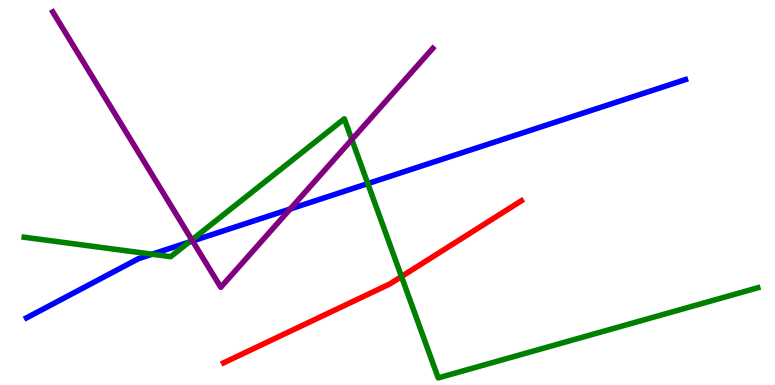[{'lines': ['blue', 'red'], 'intersections': []}, {'lines': ['green', 'red'], 'intersections': [{'x': 5.18, 'y': 2.82}]}, {'lines': ['purple', 'red'], 'intersections': []}, {'lines': ['blue', 'green'], 'intersections': [{'x': 1.96, 'y': 3.4}, {'x': 2.44, 'y': 3.71}, {'x': 4.75, 'y': 5.23}]}, {'lines': ['blue', 'purple'], 'intersections': [{'x': 2.48, 'y': 3.74}, {'x': 3.74, 'y': 4.57}]}, {'lines': ['green', 'purple'], 'intersections': [{'x': 2.48, 'y': 3.77}, {'x': 4.54, 'y': 6.38}]}]